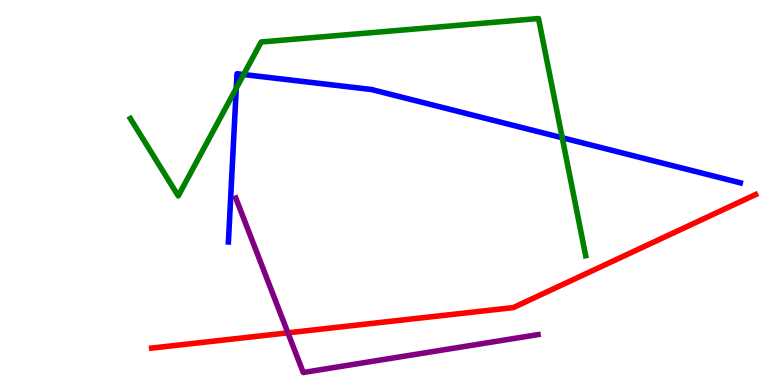[{'lines': ['blue', 'red'], 'intersections': []}, {'lines': ['green', 'red'], 'intersections': []}, {'lines': ['purple', 'red'], 'intersections': [{'x': 3.71, 'y': 1.36}]}, {'lines': ['blue', 'green'], 'intersections': [{'x': 3.05, 'y': 7.71}, {'x': 3.14, 'y': 8.06}, {'x': 7.25, 'y': 6.42}]}, {'lines': ['blue', 'purple'], 'intersections': []}, {'lines': ['green', 'purple'], 'intersections': []}]